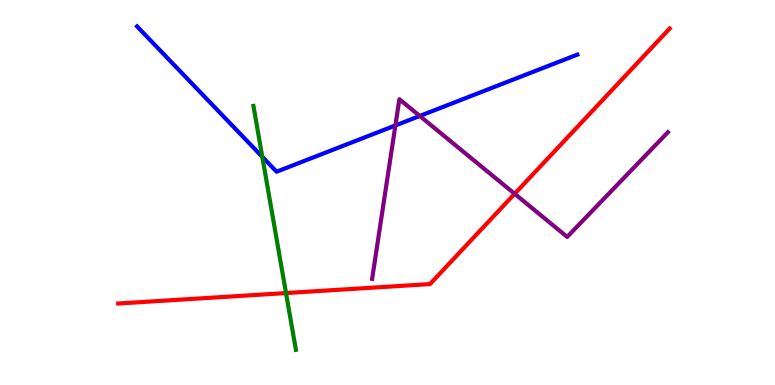[{'lines': ['blue', 'red'], 'intersections': []}, {'lines': ['green', 'red'], 'intersections': [{'x': 3.69, 'y': 2.39}]}, {'lines': ['purple', 'red'], 'intersections': [{'x': 6.64, 'y': 4.97}]}, {'lines': ['blue', 'green'], 'intersections': [{'x': 3.38, 'y': 5.93}]}, {'lines': ['blue', 'purple'], 'intersections': [{'x': 5.1, 'y': 6.74}, {'x': 5.42, 'y': 6.99}]}, {'lines': ['green', 'purple'], 'intersections': []}]